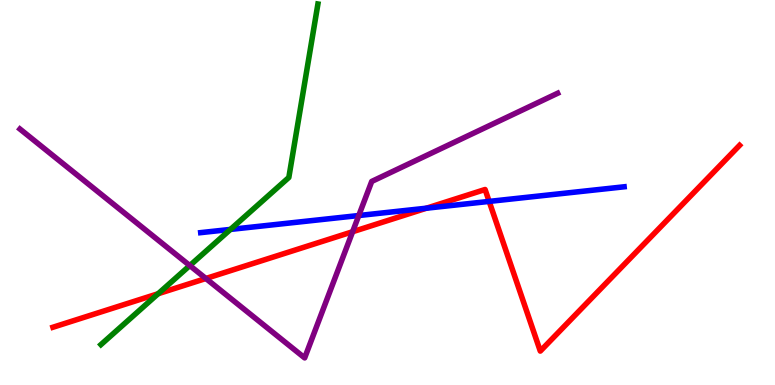[{'lines': ['blue', 'red'], 'intersections': [{'x': 5.5, 'y': 4.59}, {'x': 6.31, 'y': 4.77}]}, {'lines': ['green', 'red'], 'intersections': [{'x': 2.04, 'y': 2.37}]}, {'lines': ['purple', 'red'], 'intersections': [{'x': 2.66, 'y': 2.77}, {'x': 4.55, 'y': 3.98}]}, {'lines': ['blue', 'green'], 'intersections': [{'x': 2.97, 'y': 4.04}]}, {'lines': ['blue', 'purple'], 'intersections': [{'x': 4.63, 'y': 4.4}]}, {'lines': ['green', 'purple'], 'intersections': [{'x': 2.45, 'y': 3.1}]}]